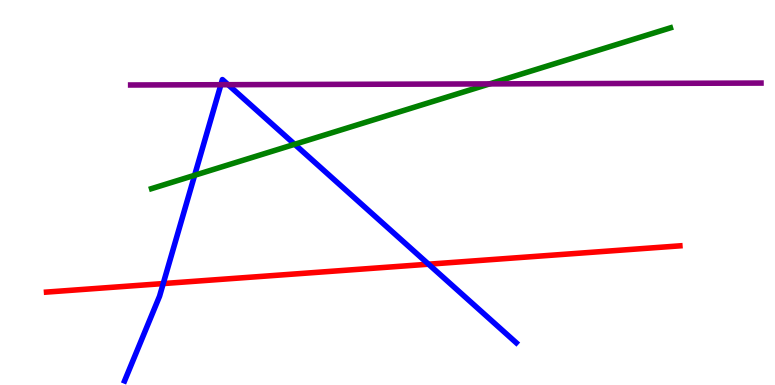[{'lines': ['blue', 'red'], 'intersections': [{'x': 2.11, 'y': 2.63}, {'x': 5.53, 'y': 3.14}]}, {'lines': ['green', 'red'], 'intersections': []}, {'lines': ['purple', 'red'], 'intersections': []}, {'lines': ['blue', 'green'], 'intersections': [{'x': 2.51, 'y': 5.45}, {'x': 3.8, 'y': 6.25}]}, {'lines': ['blue', 'purple'], 'intersections': [{'x': 2.85, 'y': 7.8}, {'x': 2.94, 'y': 7.8}]}, {'lines': ['green', 'purple'], 'intersections': [{'x': 6.32, 'y': 7.82}]}]